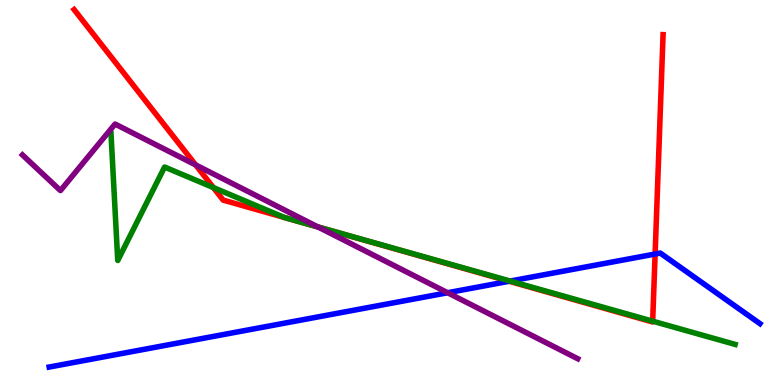[{'lines': ['blue', 'red'], 'intersections': [{'x': 6.57, 'y': 2.69}, {'x': 8.45, 'y': 3.4}]}, {'lines': ['green', 'red'], 'intersections': [{'x': 2.75, 'y': 5.13}, {'x': 8.42, 'y': 1.66}]}, {'lines': ['purple', 'red'], 'intersections': [{'x': 2.52, 'y': 5.72}, {'x': 4.11, 'y': 4.1}]}, {'lines': ['blue', 'green'], 'intersections': [{'x': 6.58, 'y': 2.7}]}, {'lines': ['blue', 'purple'], 'intersections': [{'x': 5.78, 'y': 2.4}]}, {'lines': ['green', 'purple'], 'intersections': [{'x': 4.1, 'y': 4.11}]}]